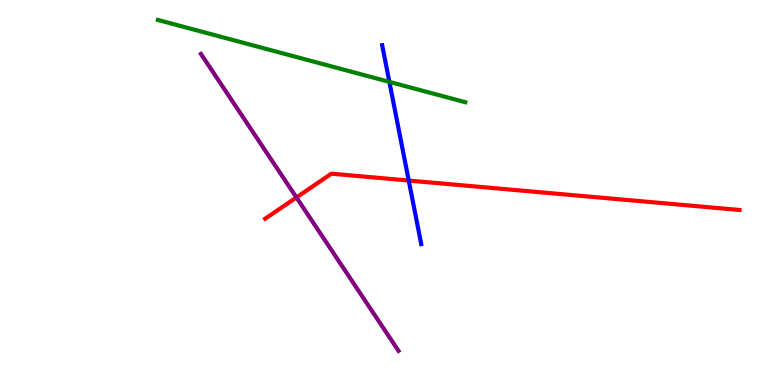[{'lines': ['blue', 'red'], 'intersections': [{'x': 5.27, 'y': 5.31}]}, {'lines': ['green', 'red'], 'intersections': []}, {'lines': ['purple', 'red'], 'intersections': [{'x': 3.82, 'y': 4.87}]}, {'lines': ['blue', 'green'], 'intersections': [{'x': 5.02, 'y': 7.87}]}, {'lines': ['blue', 'purple'], 'intersections': []}, {'lines': ['green', 'purple'], 'intersections': []}]